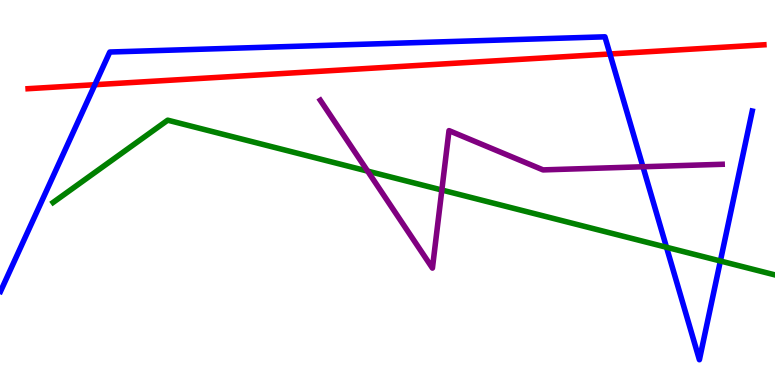[{'lines': ['blue', 'red'], 'intersections': [{'x': 1.22, 'y': 7.8}, {'x': 7.87, 'y': 8.6}]}, {'lines': ['green', 'red'], 'intersections': []}, {'lines': ['purple', 'red'], 'intersections': []}, {'lines': ['blue', 'green'], 'intersections': [{'x': 8.6, 'y': 3.58}, {'x': 9.3, 'y': 3.22}]}, {'lines': ['blue', 'purple'], 'intersections': [{'x': 8.3, 'y': 5.67}]}, {'lines': ['green', 'purple'], 'intersections': [{'x': 4.74, 'y': 5.56}, {'x': 5.7, 'y': 5.06}]}]